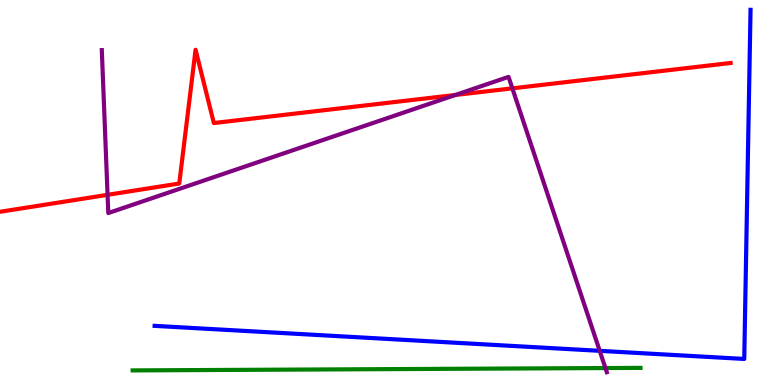[{'lines': ['blue', 'red'], 'intersections': []}, {'lines': ['green', 'red'], 'intersections': []}, {'lines': ['purple', 'red'], 'intersections': [{'x': 1.39, 'y': 4.94}, {'x': 5.88, 'y': 7.53}, {'x': 6.61, 'y': 7.71}]}, {'lines': ['blue', 'green'], 'intersections': []}, {'lines': ['blue', 'purple'], 'intersections': [{'x': 7.74, 'y': 0.887}]}, {'lines': ['green', 'purple'], 'intersections': [{'x': 7.81, 'y': 0.44}]}]